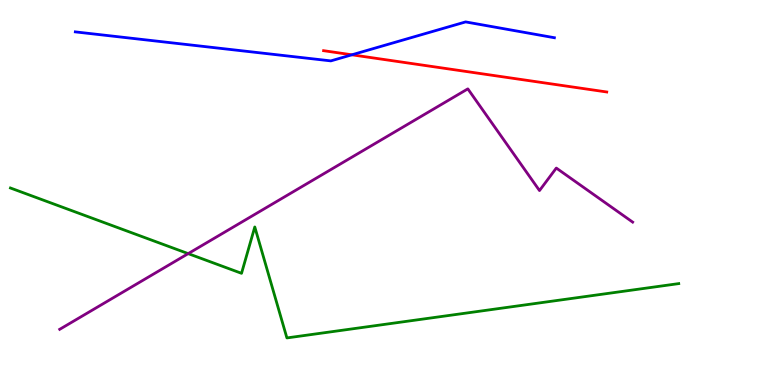[{'lines': ['blue', 'red'], 'intersections': [{'x': 4.54, 'y': 8.58}]}, {'lines': ['green', 'red'], 'intersections': []}, {'lines': ['purple', 'red'], 'intersections': []}, {'lines': ['blue', 'green'], 'intersections': []}, {'lines': ['blue', 'purple'], 'intersections': []}, {'lines': ['green', 'purple'], 'intersections': [{'x': 2.43, 'y': 3.41}]}]